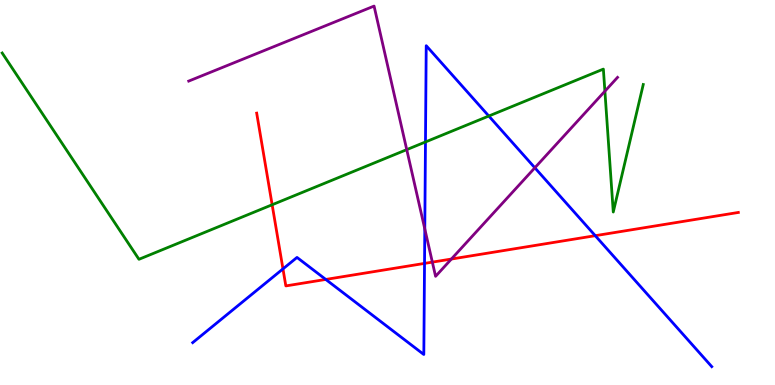[{'lines': ['blue', 'red'], 'intersections': [{'x': 3.65, 'y': 3.02}, {'x': 4.2, 'y': 2.74}, {'x': 5.48, 'y': 3.16}, {'x': 7.68, 'y': 3.88}]}, {'lines': ['green', 'red'], 'intersections': [{'x': 3.51, 'y': 4.68}]}, {'lines': ['purple', 'red'], 'intersections': [{'x': 5.58, 'y': 3.19}, {'x': 5.82, 'y': 3.27}]}, {'lines': ['blue', 'green'], 'intersections': [{'x': 5.49, 'y': 6.31}, {'x': 6.31, 'y': 6.99}]}, {'lines': ['blue', 'purple'], 'intersections': [{'x': 5.48, 'y': 4.05}, {'x': 6.9, 'y': 5.64}]}, {'lines': ['green', 'purple'], 'intersections': [{'x': 5.25, 'y': 6.11}, {'x': 7.81, 'y': 7.63}]}]